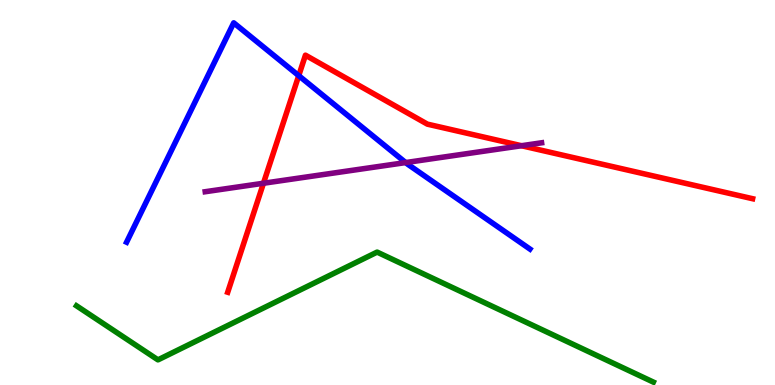[{'lines': ['blue', 'red'], 'intersections': [{'x': 3.85, 'y': 8.03}]}, {'lines': ['green', 'red'], 'intersections': []}, {'lines': ['purple', 'red'], 'intersections': [{'x': 3.4, 'y': 5.24}, {'x': 6.73, 'y': 6.21}]}, {'lines': ['blue', 'green'], 'intersections': []}, {'lines': ['blue', 'purple'], 'intersections': [{'x': 5.23, 'y': 5.78}]}, {'lines': ['green', 'purple'], 'intersections': []}]